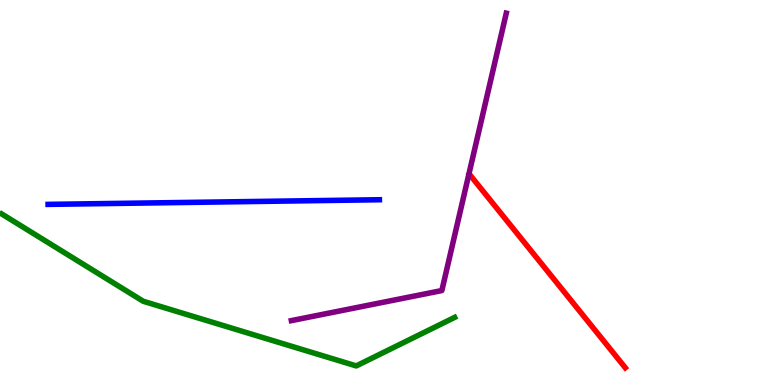[{'lines': ['blue', 'red'], 'intersections': []}, {'lines': ['green', 'red'], 'intersections': []}, {'lines': ['purple', 'red'], 'intersections': []}, {'lines': ['blue', 'green'], 'intersections': []}, {'lines': ['blue', 'purple'], 'intersections': []}, {'lines': ['green', 'purple'], 'intersections': []}]